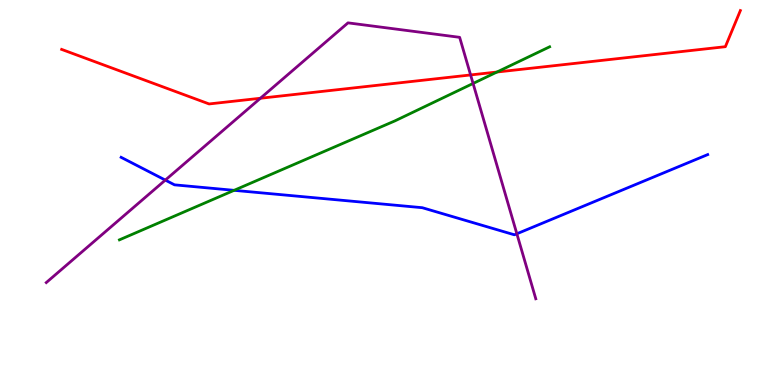[{'lines': ['blue', 'red'], 'intersections': []}, {'lines': ['green', 'red'], 'intersections': [{'x': 6.41, 'y': 8.13}]}, {'lines': ['purple', 'red'], 'intersections': [{'x': 3.36, 'y': 7.45}, {'x': 6.07, 'y': 8.05}]}, {'lines': ['blue', 'green'], 'intersections': [{'x': 3.02, 'y': 5.06}]}, {'lines': ['blue', 'purple'], 'intersections': [{'x': 2.13, 'y': 5.32}, {'x': 6.67, 'y': 3.93}]}, {'lines': ['green', 'purple'], 'intersections': [{'x': 6.1, 'y': 7.83}]}]